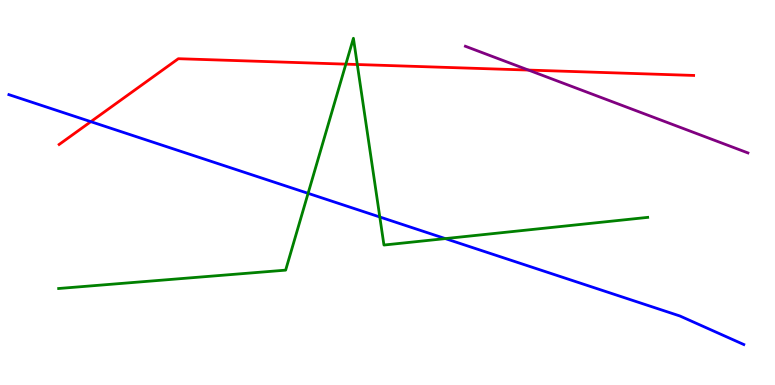[{'lines': ['blue', 'red'], 'intersections': [{'x': 1.17, 'y': 6.84}]}, {'lines': ['green', 'red'], 'intersections': [{'x': 4.46, 'y': 8.33}, {'x': 4.61, 'y': 8.32}]}, {'lines': ['purple', 'red'], 'intersections': [{'x': 6.82, 'y': 8.18}]}, {'lines': ['blue', 'green'], 'intersections': [{'x': 3.98, 'y': 4.98}, {'x': 4.9, 'y': 4.36}, {'x': 5.75, 'y': 3.8}]}, {'lines': ['blue', 'purple'], 'intersections': []}, {'lines': ['green', 'purple'], 'intersections': []}]